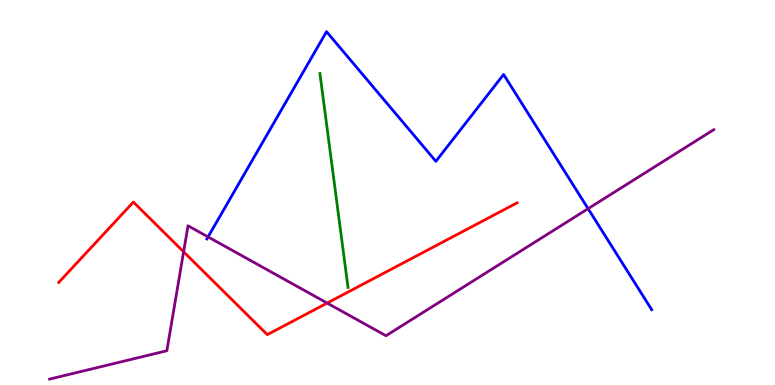[{'lines': ['blue', 'red'], 'intersections': []}, {'lines': ['green', 'red'], 'intersections': []}, {'lines': ['purple', 'red'], 'intersections': [{'x': 2.37, 'y': 3.46}, {'x': 4.22, 'y': 2.13}]}, {'lines': ['blue', 'green'], 'intersections': []}, {'lines': ['blue', 'purple'], 'intersections': [{'x': 2.68, 'y': 3.85}, {'x': 7.59, 'y': 4.58}]}, {'lines': ['green', 'purple'], 'intersections': []}]